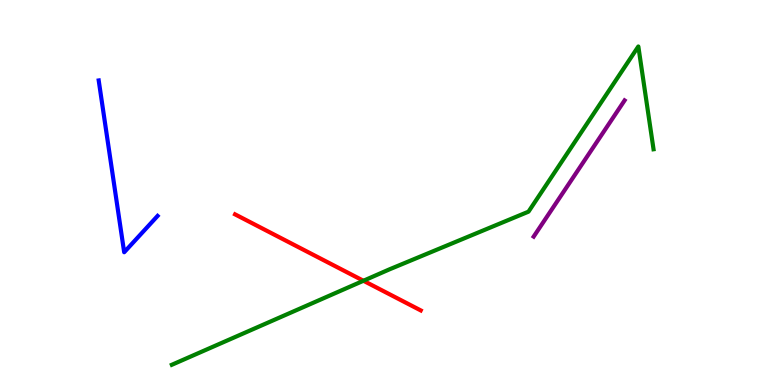[{'lines': ['blue', 'red'], 'intersections': []}, {'lines': ['green', 'red'], 'intersections': [{'x': 4.69, 'y': 2.71}]}, {'lines': ['purple', 'red'], 'intersections': []}, {'lines': ['blue', 'green'], 'intersections': []}, {'lines': ['blue', 'purple'], 'intersections': []}, {'lines': ['green', 'purple'], 'intersections': []}]